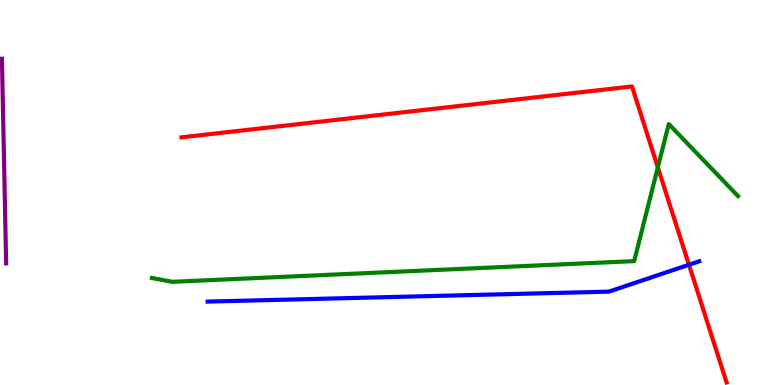[{'lines': ['blue', 'red'], 'intersections': [{'x': 8.89, 'y': 3.12}]}, {'lines': ['green', 'red'], 'intersections': [{'x': 8.49, 'y': 5.65}]}, {'lines': ['purple', 'red'], 'intersections': []}, {'lines': ['blue', 'green'], 'intersections': []}, {'lines': ['blue', 'purple'], 'intersections': []}, {'lines': ['green', 'purple'], 'intersections': []}]